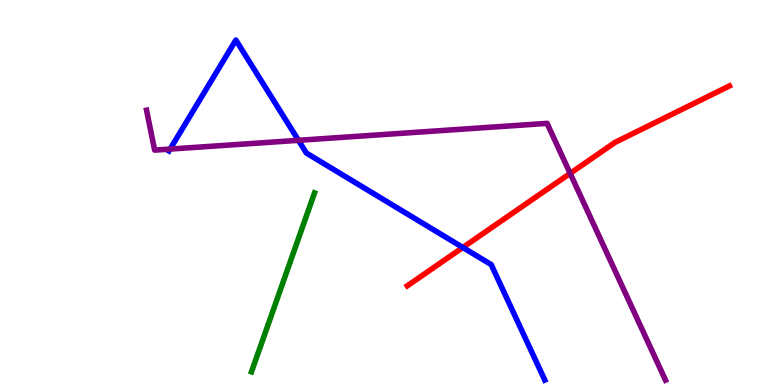[{'lines': ['blue', 'red'], 'intersections': [{'x': 5.97, 'y': 3.57}]}, {'lines': ['green', 'red'], 'intersections': []}, {'lines': ['purple', 'red'], 'intersections': [{'x': 7.36, 'y': 5.5}]}, {'lines': ['blue', 'green'], 'intersections': []}, {'lines': ['blue', 'purple'], 'intersections': [{'x': 2.19, 'y': 6.13}, {'x': 3.85, 'y': 6.36}]}, {'lines': ['green', 'purple'], 'intersections': []}]